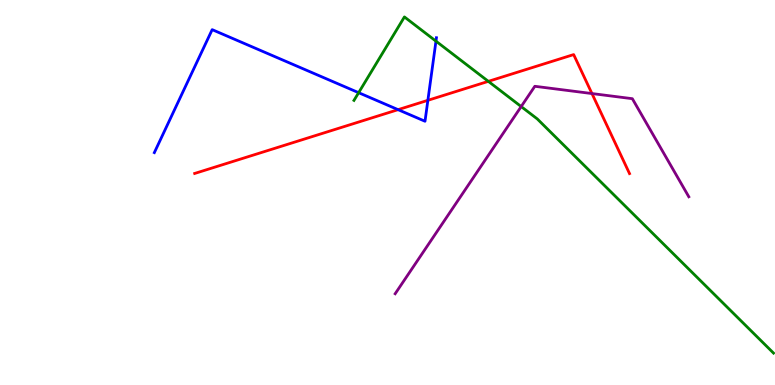[{'lines': ['blue', 'red'], 'intersections': [{'x': 5.14, 'y': 7.15}, {'x': 5.52, 'y': 7.39}]}, {'lines': ['green', 'red'], 'intersections': [{'x': 6.3, 'y': 7.89}]}, {'lines': ['purple', 'red'], 'intersections': [{'x': 7.64, 'y': 7.57}]}, {'lines': ['blue', 'green'], 'intersections': [{'x': 4.63, 'y': 7.59}, {'x': 5.63, 'y': 8.93}]}, {'lines': ['blue', 'purple'], 'intersections': []}, {'lines': ['green', 'purple'], 'intersections': [{'x': 6.72, 'y': 7.23}]}]